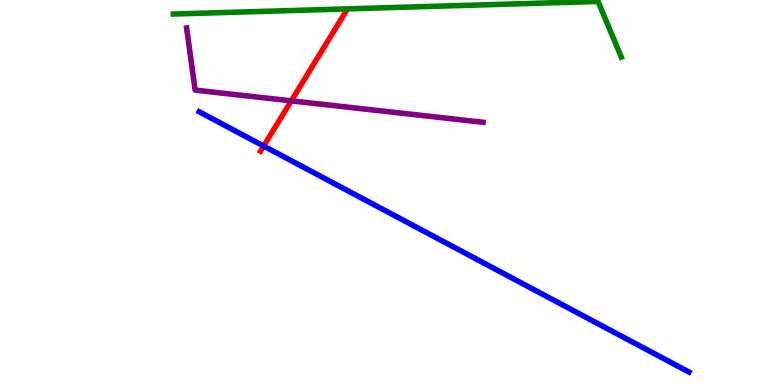[{'lines': ['blue', 'red'], 'intersections': [{'x': 3.4, 'y': 6.21}]}, {'lines': ['green', 'red'], 'intersections': []}, {'lines': ['purple', 'red'], 'intersections': [{'x': 3.76, 'y': 7.38}]}, {'lines': ['blue', 'green'], 'intersections': []}, {'lines': ['blue', 'purple'], 'intersections': []}, {'lines': ['green', 'purple'], 'intersections': []}]